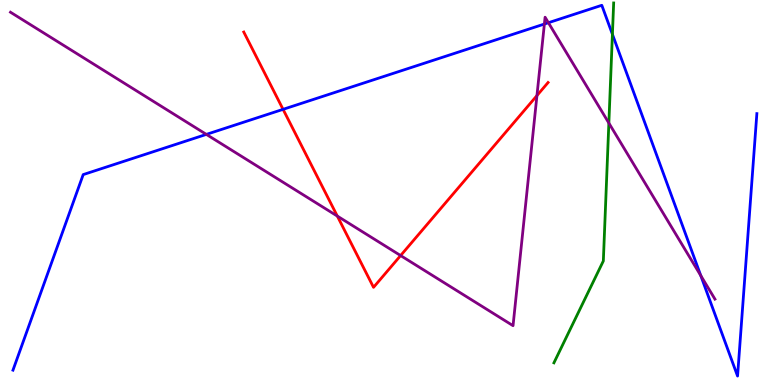[{'lines': ['blue', 'red'], 'intersections': [{'x': 3.65, 'y': 7.16}]}, {'lines': ['green', 'red'], 'intersections': []}, {'lines': ['purple', 'red'], 'intersections': [{'x': 4.35, 'y': 4.39}, {'x': 5.17, 'y': 3.36}, {'x': 6.93, 'y': 7.52}]}, {'lines': ['blue', 'green'], 'intersections': [{'x': 7.9, 'y': 9.11}]}, {'lines': ['blue', 'purple'], 'intersections': [{'x': 2.66, 'y': 6.51}, {'x': 7.02, 'y': 9.38}, {'x': 7.08, 'y': 9.41}, {'x': 9.04, 'y': 2.84}]}, {'lines': ['green', 'purple'], 'intersections': [{'x': 7.86, 'y': 6.8}]}]